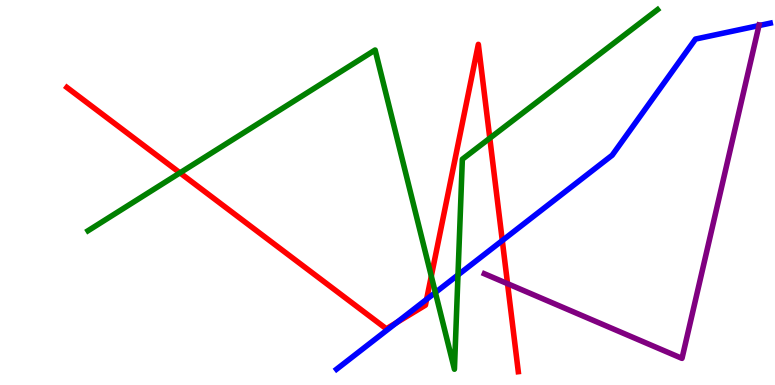[{'lines': ['blue', 'red'], 'intersections': [{'x': 5.12, 'y': 1.62}, {'x': 5.5, 'y': 2.23}, {'x': 6.48, 'y': 3.75}]}, {'lines': ['green', 'red'], 'intersections': [{'x': 2.32, 'y': 5.51}, {'x': 5.57, 'y': 2.83}, {'x': 6.32, 'y': 6.41}]}, {'lines': ['purple', 'red'], 'intersections': [{'x': 6.55, 'y': 2.63}]}, {'lines': ['blue', 'green'], 'intersections': [{'x': 5.62, 'y': 2.4}, {'x': 5.91, 'y': 2.86}]}, {'lines': ['blue', 'purple'], 'intersections': [{'x': 9.79, 'y': 9.34}]}, {'lines': ['green', 'purple'], 'intersections': []}]